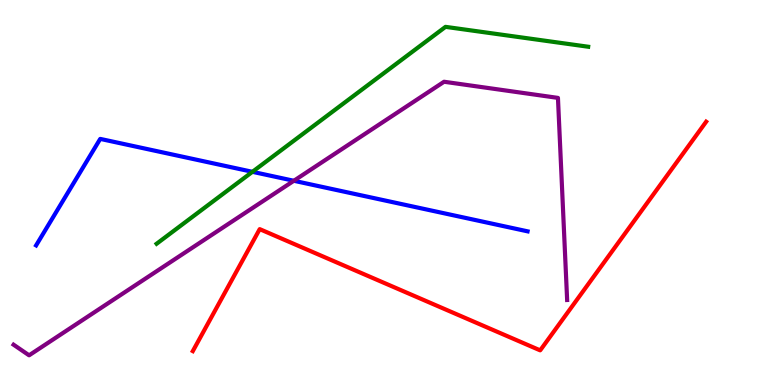[{'lines': ['blue', 'red'], 'intersections': []}, {'lines': ['green', 'red'], 'intersections': []}, {'lines': ['purple', 'red'], 'intersections': []}, {'lines': ['blue', 'green'], 'intersections': [{'x': 3.26, 'y': 5.54}]}, {'lines': ['blue', 'purple'], 'intersections': [{'x': 3.79, 'y': 5.3}]}, {'lines': ['green', 'purple'], 'intersections': []}]